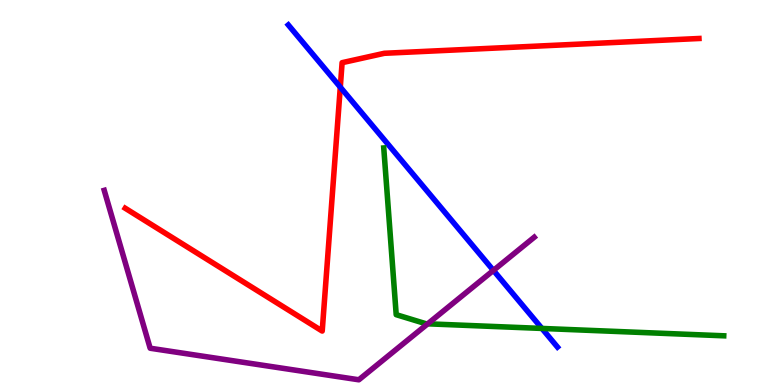[{'lines': ['blue', 'red'], 'intersections': [{'x': 4.39, 'y': 7.74}]}, {'lines': ['green', 'red'], 'intersections': []}, {'lines': ['purple', 'red'], 'intersections': []}, {'lines': ['blue', 'green'], 'intersections': [{'x': 6.99, 'y': 1.47}]}, {'lines': ['blue', 'purple'], 'intersections': [{'x': 6.37, 'y': 2.98}]}, {'lines': ['green', 'purple'], 'intersections': [{'x': 5.52, 'y': 1.59}]}]